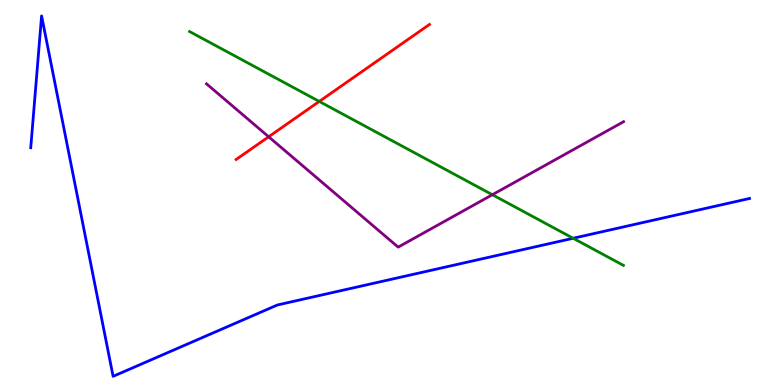[{'lines': ['blue', 'red'], 'intersections': []}, {'lines': ['green', 'red'], 'intersections': [{'x': 4.12, 'y': 7.37}]}, {'lines': ['purple', 'red'], 'intersections': [{'x': 3.47, 'y': 6.45}]}, {'lines': ['blue', 'green'], 'intersections': [{'x': 7.4, 'y': 3.81}]}, {'lines': ['blue', 'purple'], 'intersections': []}, {'lines': ['green', 'purple'], 'intersections': [{'x': 6.35, 'y': 4.94}]}]